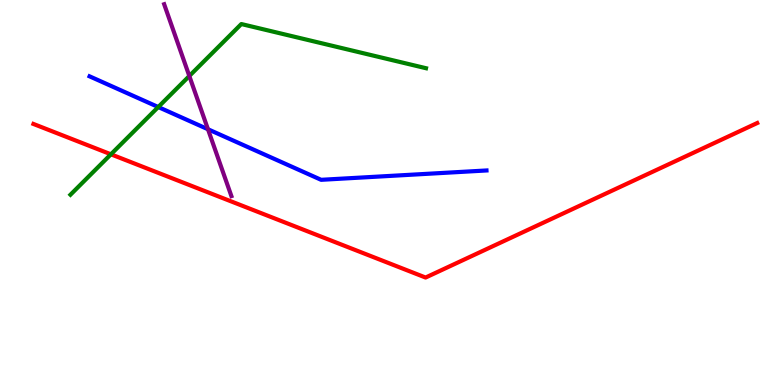[{'lines': ['blue', 'red'], 'intersections': []}, {'lines': ['green', 'red'], 'intersections': [{'x': 1.43, 'y': 5.99}]}, {'lines': ['purple', 'red'], 'intersections': []}, {'lines': ['blue', 'green'], 'intersections': [{'x': 2.04, 'y': 7.22}]}, {'lines': ['blue', 'purple'], 'intersections': [{'x': 2.68, 'y': 6.64}]}, {'lines': ['green', 'purple'], 'intersections': [{'x': 2.44, 'y': 8.03}]}]